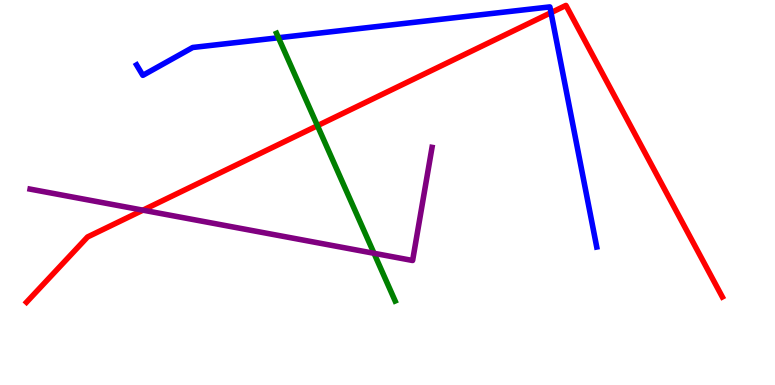[{'lines': ['blue', 'red'], 'intersections': [{'x': 7.11, 'y': 9.67}]}, {'lines': ['green', 'red'], 'intersections': [{'x': 4.1, 'y': 6.74}]}, {'lines': ['purple', 'red'], 'intersections': [{'x': 1.84, 'y': 4.54}]}, {'lines': ['blue', 'green'], 'intersections': [{'x': 3.59, 'y': 9.02}]}, {'lines': ['blue', 'purple'], 'intersections': []}, {'lines': ['green', 'purple'], 'intersections': [{'x': 4.83, 'y': 3.42}]}]